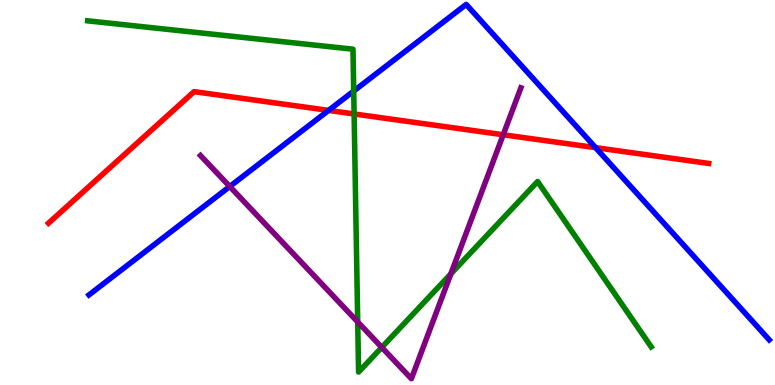[{'lines': ['blue', 'red'], 'intersections': [{'x': 4.24, 'y': 7.13}, {'x': 7.69, 'y': 6.16}]}, {'lines': ['green', 'red'], 'intersections': [{'x': 4.57, 'y': 7.04}]}, {'lines': ['purple', 'red'], 'intersections': [{'x': 6.49, 'y': 6.5}]}, {'lines': ['blue', 'green'], 'intersections': [{'x': 4.56, 'y': 7.64}]}, {'lines': ['blue', 'purple'], 'intersections': [{'x': 2.96, 'y': 5.16}]}, {'lines': ['green', 'purple'], 'intersections': [{'x': 4.62, 'y': 1.64}, {'x': 4.93, 'y': 0.977}, {'x': 5.82, 'y': 2.89}]}]